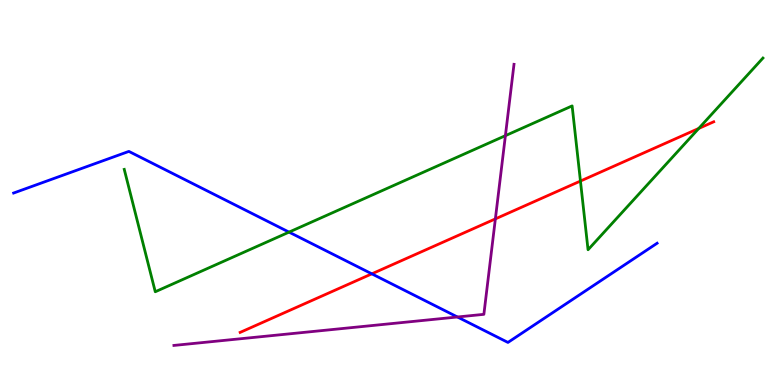[{'lines': ['blue', 'red'], 'intersections': [{'x': 4.8, 'y': 2.89}]}, {'lines': ['green', 'red'], 'intersections': [{'x': 7.49, 'y': 5.3}, {'x': 9.02, 'y': 6.66}]}, {'lines': ['purple', 'red'], 'intersections': [{'x': 6.39, 'y': 4.31}]}, {'lines': ['blue', 'green'], 'intersections': [{'x': 3.73, 'y': 3.97}]}, {'lines': ['blue', 'purple'], 'intersections': [{'x': 5.9, 'y': 1.77}]}, {'lines': ['green', 'purple'], 'intersections': [{'x': 6.52, 'y': 6.48}]}]